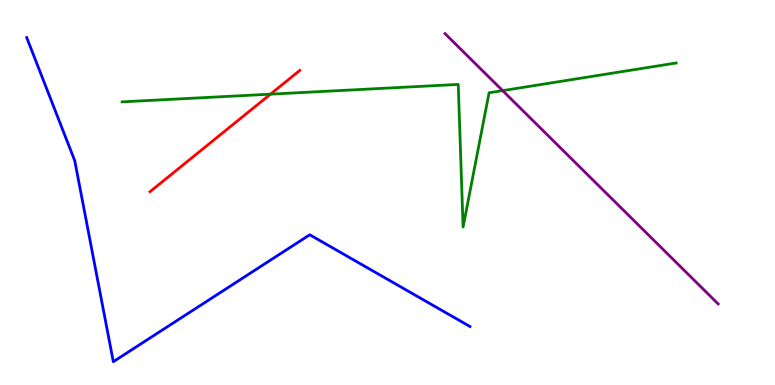[{'lines': ['blue', 'red'], 'intersections': []}, {'lines': ['green', 'red'], 'intersections': [{'x': 3.49, 'y': 7.55}]}, {'lines': ['purple', 'red'], 'intersections': []}, {'lines': ['blue', 'green'], 'intersections': []}, {'lines': ['blue', 'purple'], 'intersections': []}, {'lines': ['green', 'purple'], 'intersections': [{'x': 6.49, 'y': 7.65}]}]